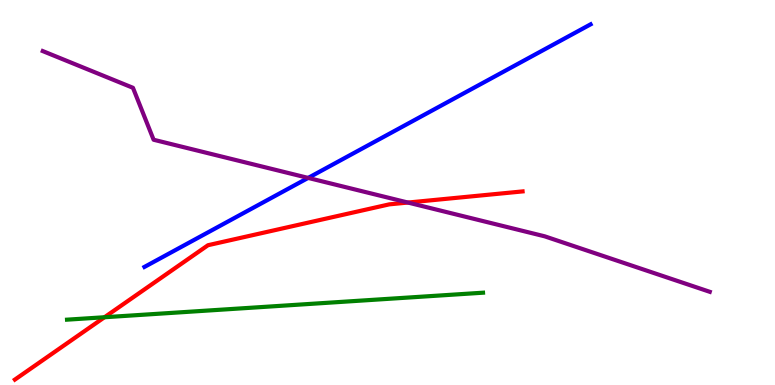[{'lines': ['blue', 'red'], 'intersections': []}, {'lines': ['green', 'red'], 'intersections': [{'x': 1.35, 'y': 1.76}]}, {'lines': ['purple', 'red'], 'intersections': [{'x': 5.26, 'y': 4.74}]}, {'lines': ['blue', 'green'], 'intersections': []}, {'lines': ['blue', 'purple'], 'intersections': [{'x': 3.98, 'y': 5.38}]}, {'lines': ['green', 'purple'], 'intersections': []}]